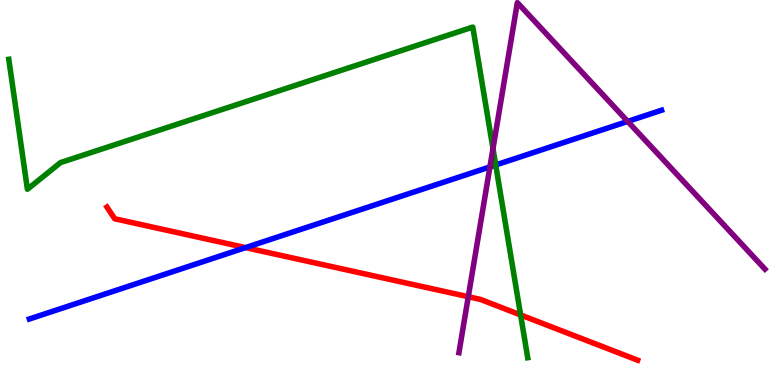[{'lines': ['blue', 'red'], 'intersections': [{'x': 3.17, 'y': 3.57}]}, {'lines': ['green', 'red'], 'intersections': [{'x': 6.72, 'y': 1.82}]}, {'lines': ['purple', 'red'], 'intersections': [{'x': 6.04, 'y': 2.29}]}, {'lines': ['blue', 'green'], 'intersections': [{'x': 6.4, 'y': 5.71}]}, {'lines': ['blue', 'purple'], 'intersections': [{'x': 6.32, 'y': 5.66}, {'x': 8.1, 'y': 6.85}]}, {'lines': ['green', 'purple'], 'intersections': [{'x': 6.36, 'y': 6.14}]}]